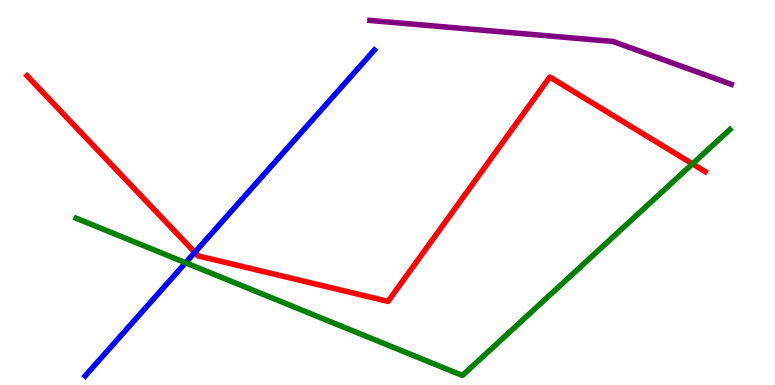[{'lines': ['blue', 'red'], 'intersections': [{'x': 2.51, 'y': 3.44}]}, {'lines': ['green', 'red'], 'intersections': [{'x': 8.94, 'y': 5.74}]}, {'lines': ['purple', 'red'], 'intersections': []}, {'lines': ['blue', 'green'], 'intersections': [{'x': 2.4, 'y': 3.17}]}, {'lines': ['blue', 'purple'], 'intersections': []}, {'lines': ['green', 'purple'], 'intersections': []}]